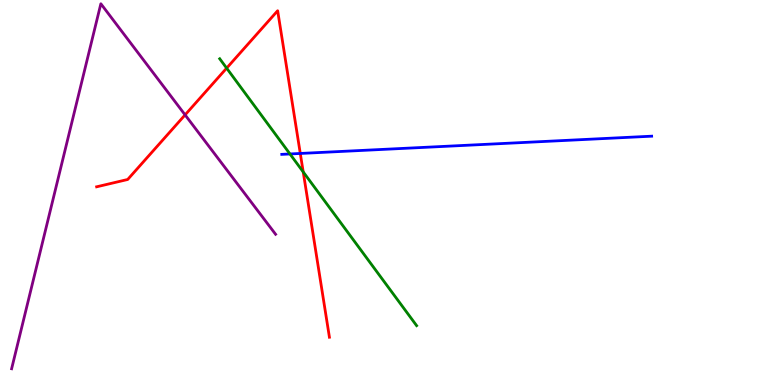[{'lines': ['blue', 'red'], 'intersections': [{'x': 3.87, 'y': 6.01}]}, {'lines': ['green', 'red'], 'intersections': [{'x': 2.92, 'y': 8.23}, {'x': 3.91, 'y': 5.53}]}, {'lines': ['purple', 'red'], 'intersections': [{'x': 2.39, 'y': 7.02}]}, {'lines': ['blue', 'green'], 'intersections': [{'x': 3.74, 'y': 6.0}]}, {'lines': ['blue', 'purple'], 'intersections': []}, {'lines': ['green', 'purple'], 'intersections': []}]